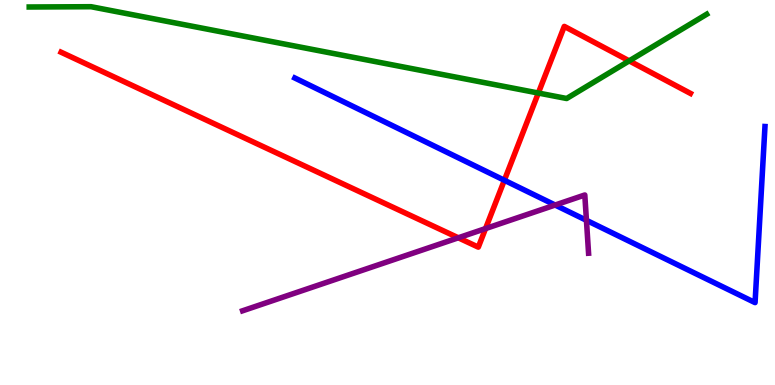[{'lines': ['blue', 'red'], 'intersections': [{'x': 6.51, 'y': 5.32}]}, {'lines': ['green', 'red'], 'intersections': [{'x': 6.95, 'y': 7.58}, {'x': 8.12, 'y': 8.42}]}, {'lines': ['purple', 'red'], 'intersections': [{'x': 5.91, 'y': 3.82}, {'x': 6.27, 'y': 4.06}]}, {'lines': ['blue', 'green'], 'intersections': []}, {'lines': ['blue', 'purple'], 'intersections': [{'x': 7.16, 'y': 4.67}, {'x': 7.57, 'y': 4.28}]}, {'lines': ['green', 'purple'], 'intersections': []}]